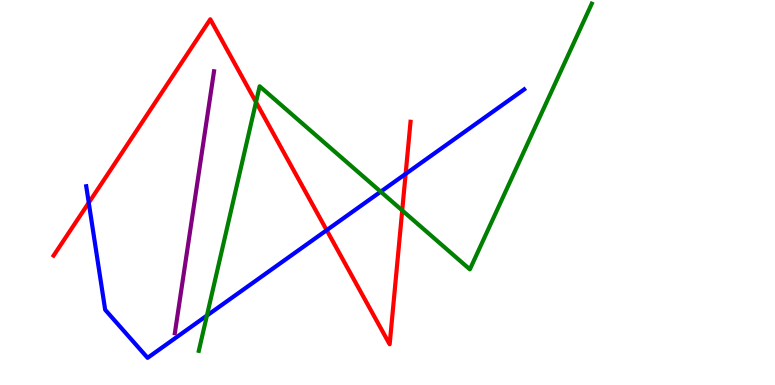[{'lines': ['blue', 'red'], 'intersections': [{'x': 1.15, 'y': 4.73}, {'x': 4.22, 'y': 4.02}, {'x': 5.23, 'y': 5.48}]}, {'lines': ['green', 'red'], 'intersections': [{'x': 3.3, 'y': 7.35}, {'x': 5.19, 'y': 4.53}]}, {'lines': ['purple', 'red'], 'intersections': []}, {'lines': ['blue', 'green'], 'intersections': [{'x': 2.67, 'y': 1.8}, {'x': 4.91, 'y': 5.02}]}, {'lines': ['blue', 'purple'], 'intersections': []}, {'lines': ['green', 'purple'], 'intersections': []}]